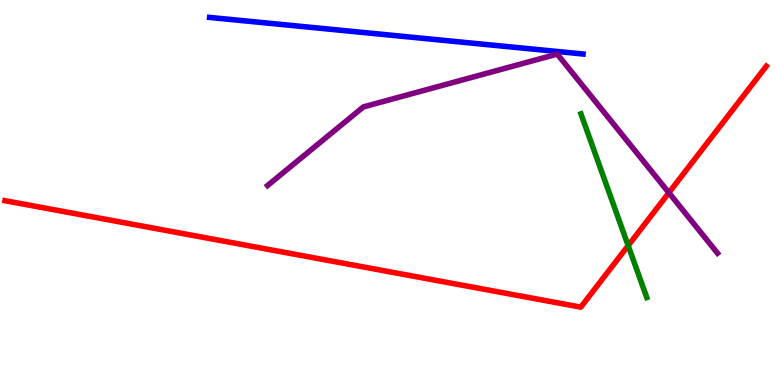[{'lines': ['blue', 'red'], 'intersections': []}, {'lines': ['green', 'red'], 'intersections': [{'x': 8.11, 'y': 3.62}]}, {'lines': ['purple', 'red'], 'intersections': [{'x': 8.63, 'y': 4.99}]}, {'lines': ['blue', 'green'], 'intersections': []}, {'lines': ['blue', 'purple'], 'intersections': []}, {'lines': ['green', 'purple'], 'intersections': []}]